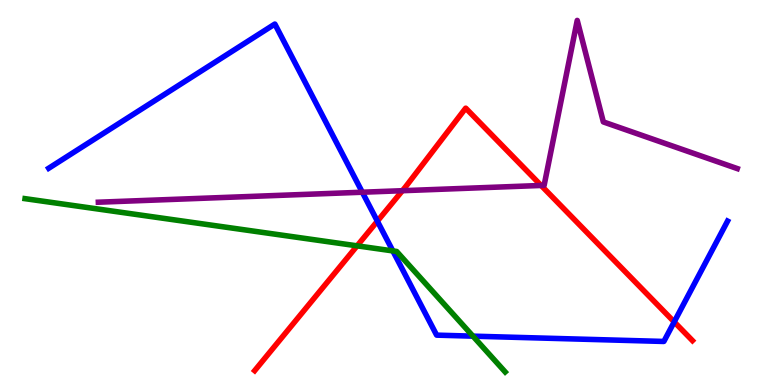[{'lines': ['blue', 'red'], 'intersections': [{'x': 4.87, 'y': 4.26}, {'x': 8.7, 'y': 1.64}]}, {'lines': ['green', 'red'], 'intersections': [{'x': 4.61, 'y': 3.61}]}, {'lines': ['purple', 'red'], 'intersections': [{'x': 5.19, 'y': 5.05}, {'x': 6.98, 'y': 5.18}]}, {'lines': ['blue', 'green'], 'intersections': [{'x': 5.07, 'y': 3.48}, {'x': 6.1, 'y': 1.27}]}, {'lines': ['blue', 'purple'], 'intersections': [{'x': 4.68, 'y': 5.01}]}, {'lines': ['green', 'purple'], 'intersections': []}]